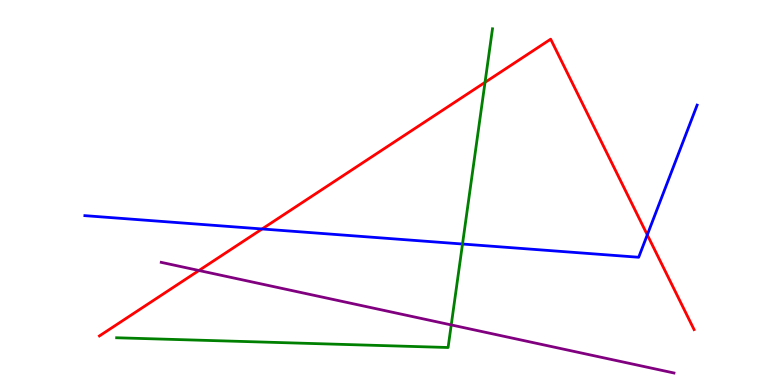[{'lines': ['blue', 'red'], 'intersections': [{'x': 3.38, 'y': 4.05}, {'x': 8.35, 'y': 3.9}]}, {'lines': ['green', 'red'], 'intersections': [{'x': 6.26, 'y': 7.86}]}, {'lines': ['purple', 'red'], 'intersections': [{'x': 2.57, 'y': 2.97}]}, {'lines': ['blue', 'green'], 'intersections': [{'x': 5.97, 'y': 3.66}]}, {'lines': ['blue', 'purple'], 'intersections': []}, {'lines': ['green', 'purple'], 'intersections': [{'x': 5.82, 'y': 1.56}]}]